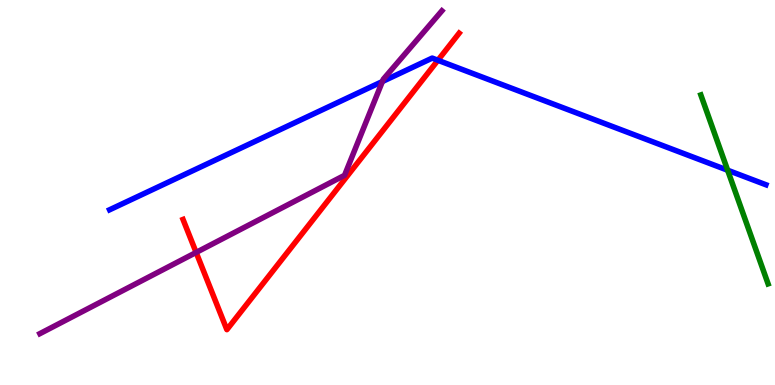[{'lines': ['blue', 'red'], 'intersections': [{'x': 5.65, 'y': 8.43}]}, {'lines': ['green', 'red'], 'intersections': []}, {'lines': ['purple', 'red'], 'intersections': [{'x': 2.53, 'y': 3.44}]}, {'lines': ['blue', 'green'], 'intersections': [{'x': 9.39, 'y': 5.58}]}, {'lines': ['blue', 'purple'], 'intersections': [{'x': 4.93, 'y': 7.88}]}, {'lines': ['green', 'purple'], 'intersections': []}]